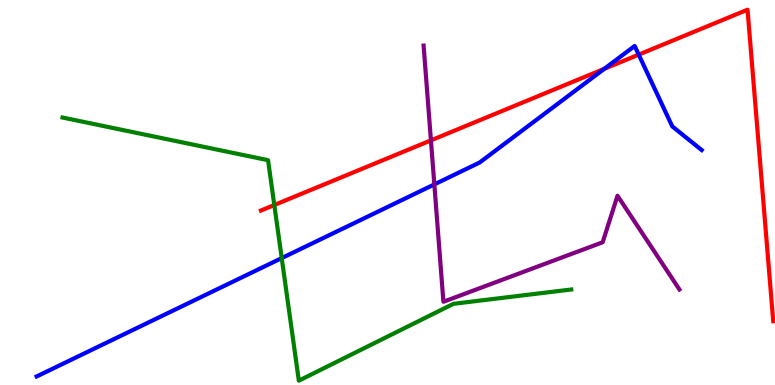[{'lines': ['blue', 'red'], 'intersections': [{'x': 7.8, 'y': 8.21}, {'x': 8.24, 'y': 8.58}]}, {'lines': ['green', 'red'], 'intersections': [{'x': 3.54, 'y': 4.68}]}, {'lines': ['purple', 'red'], 'intersections': [{'x': 5.56, 'y': 6.35}]}, {'lines': ['blue', 'green'], 'intersections': [{'x': 3.64, 'y': 3.3}]}, {'lines': ['blue', 'purple'], 'intersections': [{'x': 5.6, 'y': 5.21}]}, {'lines': ['green', 'purple'], 'intersections': []}]